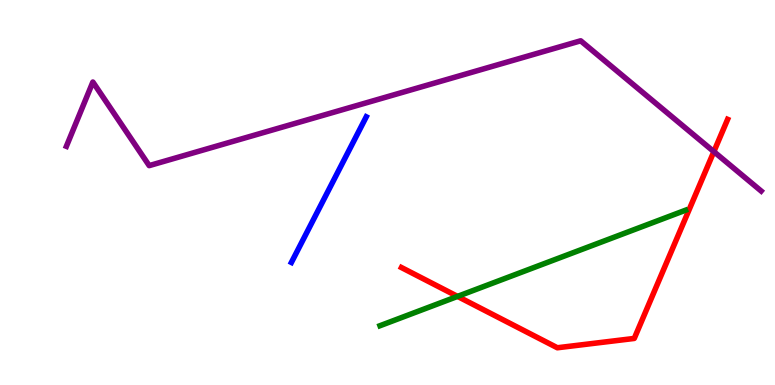[{'lines': ['blue', 'red'], 'intersections': []}, {'lines': ['green', 'red'], 'intersections': [{'x': 5.9, 'y': 2.3}]}, {'lines': ['purple', 'red'], 'intersections': [{'x': 9.21, 'y': 6.06}]}, {'lines': ['blue', 'green'], 'intersections': []}, {'lines': ['blue', 'purple'], 'intersections': []}, {'lines': ['green', 'purple'], 'intersections': []}]